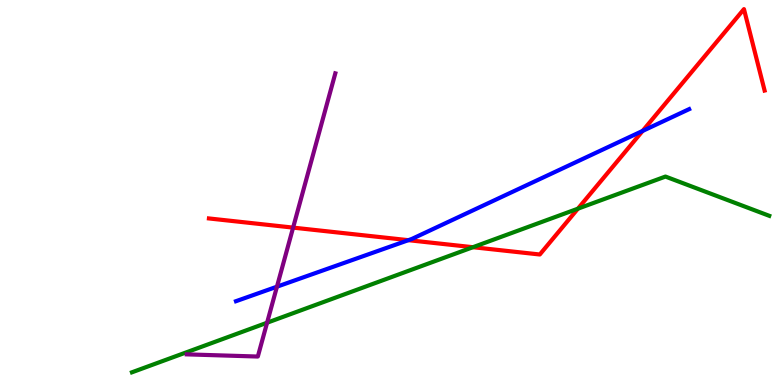[{'lines': ['blue', 'red'], 'intersections': [{'x': 5.27, 'y': 3.76}, {'x': 8.29, 'y': 6.6}]}, {'lines': ['green', 'red'], 'intersections': [{'x': 6.1, 'y': 3.58}, {'x': 7.46, 'y': 4.58}]}, {'lines': ['purple', 'red'], 'intersections': [{'x': 3.78, 'y': 4.09}]}, {'lines': ['blue', 'green'], 'intersections': []}, {'lines': ['blue', 'purple'], 'intersections': [{'x': 3.57, 'y': 2.55}]}, {'lines': ['green', 'purple'], 'intersections': [{'x': 3.45, 'y': 1.62}]}]